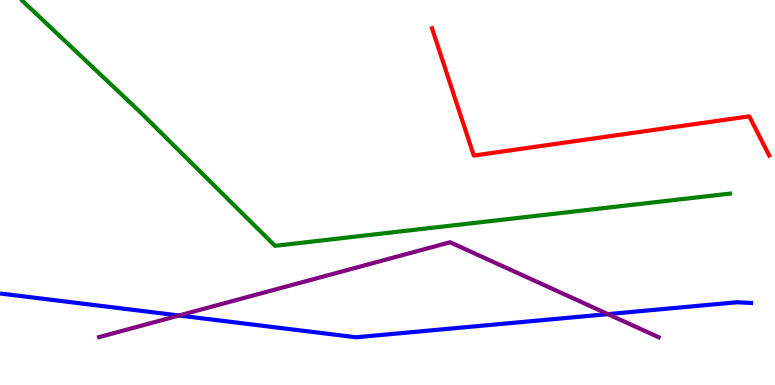[{'lines': ['blue', 'red'], 'intersections': []}, {'lines': ['green', 'red'], 'intersections': []}, {'lines': ['purple', 'red'], 'intersections': []}, {'lines': ['blue', 'green'], 'intersections': []}, {'lines': ['blue', 'purple'], 'intersections': [{'x': 2.31, 'y': 1.81}, {'x': 7.84, 'y': 1.84}]}, {'lines': ['green', 'purple'], 'intersections': []}]